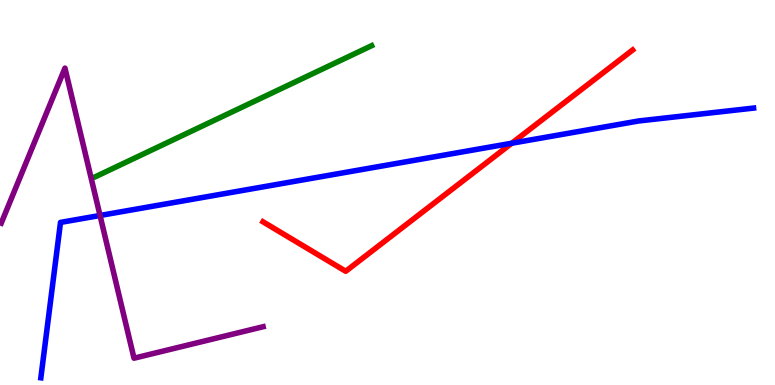[{'lines': ['blue', 'red'], 'intersections': [{'x': 6.6, 'y': 6.28}]}, {'lines': ['green', 'red'], 'intersections': []}, {'lines': ['purple', 'red'], 'intersections': []}, {'lines': ['blue', 'green'], 'intersections': []}, {'lines': ['blue', 'purple'], 'intersections': [{'x': 1.29, 'y': 4.4}]}, {'lines': ['green', 'purple'], 'intersections': []}]